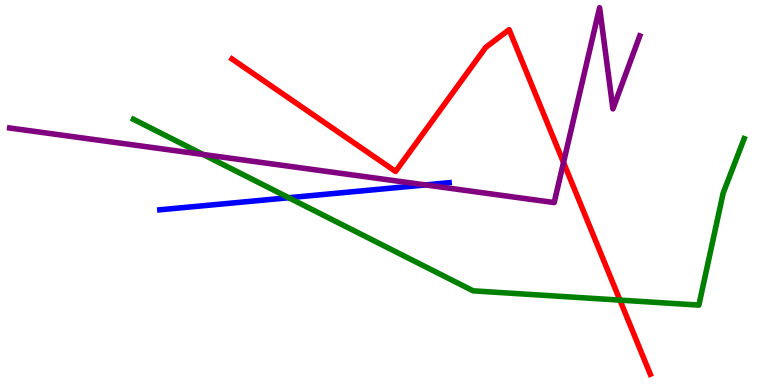[{'lines': ['blue', 'red'], 'intersections': []}, {'lines': ['green', 'red'], 'intersections': [{'x': 8.0, 'y': 2.2}]}, {'lines': ['purple', 'red'], 'intersections': [{'x': 7.27, 'y': 5.78}]}, {'lines': ['blue', 'green'], 'intersections': [{'x': 3.73, 'y': 4.86}]}, {'lines': ['blue', 'purple'], 'intersections': [{'x': 5.49, 'y': 5.2}]}, {'lines': ['green', 'purple'], 'intersections': [{'x': 2.62, 'y': 5.99}]}]